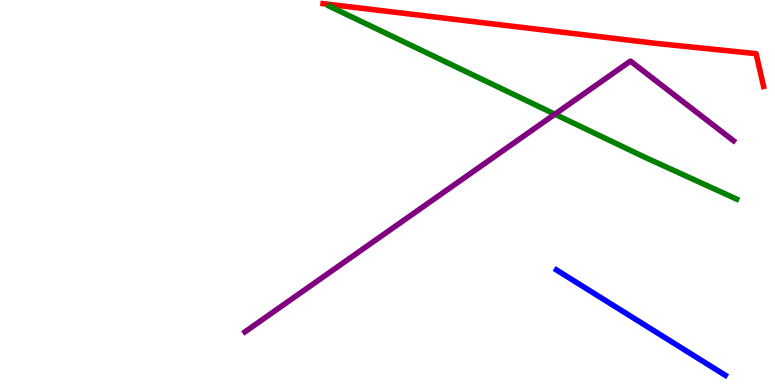[{'lines': ['blue', 'red'], 'intersections': []}, {'lines': ['green', 'red'], 'intersections': []}, {'lines': ['purple', 'red'], 'intersections': []}, {'lines': ['blue', 'green'], 'intersections': []}, {'lines': ['blue', 'purple'], 'intersections': []}, {'lines': ['green', 'purple'], 'intersections': [{'x': 7.16, 'y': 7.03}]}]